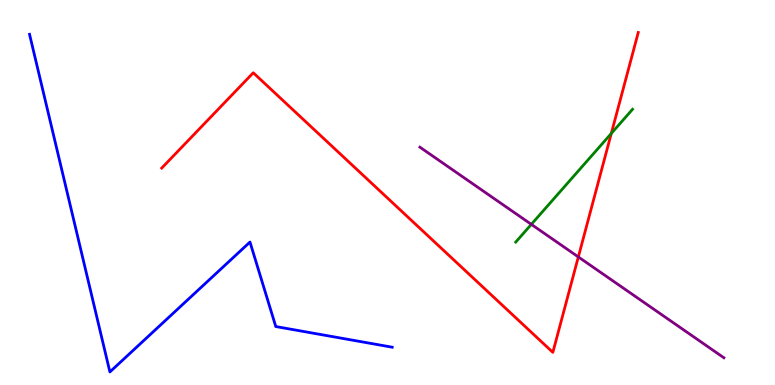[{'lines': ['blue', 'red'], 'intersections': []}, {'lines': ['green', 'red'], 'intersections': [{'x': 7.89, 'y': 6.53}]}, {'lines': ['purple', 'red'], 'intersections': [{'x': 7.46, 'y': 3.33}]}, {'lines': ['blue', 'green'], 'intersections': []}, {'lines': ['blue', 'purple'], 'intersections': []}, {'lines': ['green', 'purple'], 'intersections': [{'x': 6.86, 'y': 4.17}]}]